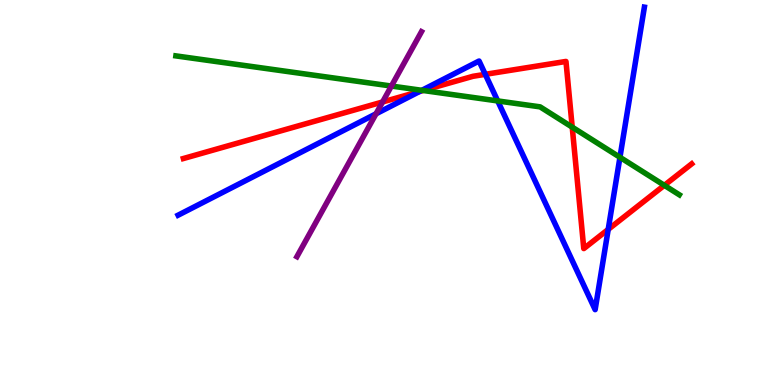[{'lines': ['blue', 'red'], 'intersections': [{'x': 5.42, 'y': 7.63}, {'x': 6.26, 'y': 8.07}, {'x': 7.85, 'y': 4.04}]}, {'lines': ['green', 'red'], 'intersections': [{'x': 5.46, 'y': 7.65}, {'x': 7.38, 'y': 6.7}, {'x': 8.57, 'y': 5.19}]}, {'lines': ['purple', 'red'], 'intersections': [{'x': 4.94, 'y': 7.35}]}, {'lines': ['blue', 'green'], 'intersections': [{'x': 5.44, 'y': 7.65}, {'x': 6.42, 'y': 7.38}, {'x': 8.0, 'y': 5.91}]}, {'lines': ['blue', 'purple'], 'intersections': [{'x': 4.85, 'y': 7.04}]}, {'lines': ['green', 'purple'], 'intersections': [{'x': 5.05, 'y': 7.76}]}]